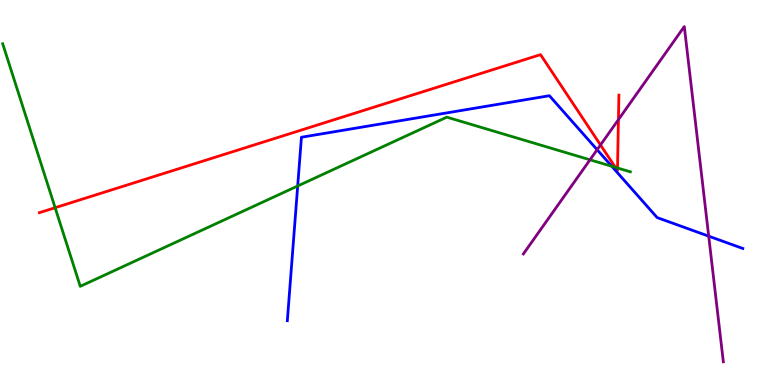[{'lines': ['blue', 'red'], 'intersections': []}, {'lines': ['green', 'red'], 'intersections': [{'x': 0.711, 'y': 4.6}, {'x': 7.94, 'y': 5.65}, {'x': 7.97, 'y': 5.64}]}, {'lines': ['purple', 'red'], 'intersections': [{'x': 7.75, 'y': 6.24}, {'x': 7.98, 'y': 6.89}]}, {'lines': ['blue', 'green'], 'intersections': [{'x': 3.84, 'y': 5.17}, {'x': 7.89, 'y': 5.68}]}, {'lines': ['blue', 'purple'], 'intersections': [{'x': 7.7, 'y': 6.11}, {'x': 9.14, 'y': 3.87}]}, {'lines': ['green', 'purple'], 'intersections': [{'x': 7.61, 'y': 5.85}]}]